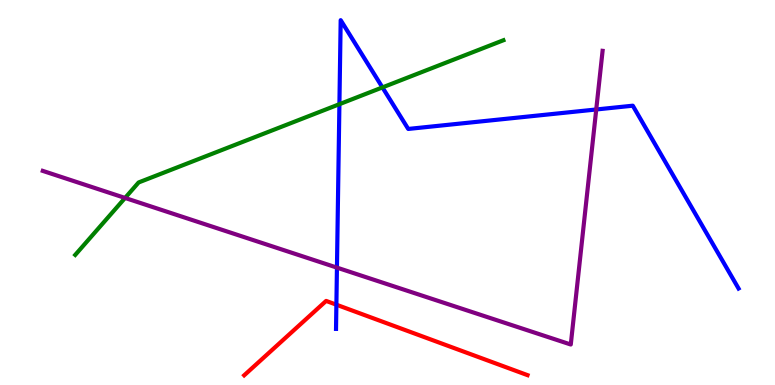[{'lines': ['blue', 'red'], 'intersections': [{'x': 4.34, 'y': 2.09}]}, {'lines': ['green', 'red'], 'intersections': []}, {'lines': ['purple', 'red'], 'intersections': []}, {'lines': ['blue', 'green'], 'intersections': [{'x': 4.38, 'y': 7.29}, {'x': 4.93, 'y': 7.73}]}, {'lines': ['blue', 'purple'], 'intersections': [{'x': 4.35, 'y': 3.05}, {'x': 7.69, 'y': 7.16}]}, {'lines': ['green', 'purple'], 'intersections': [{'x': 1.61, 'y': 4.86}]}]